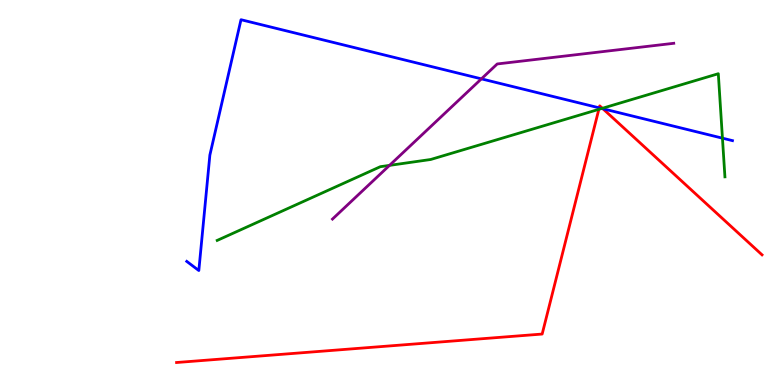[{'lines': ['blue', 'red'], 'intersections': [{'x': 7.73, 'y': 7.2}, {'x': 7.78, 'y': 7.18}]}, {'lines': ['green', 'red'], 'intersections': [{'x': 7.73, 'y': 7.16}, {'x': 7.77, 'y': 7.19}]}, {'lines': ['purple', 'red'], 'intersections': []}, {'lines': ['blue', 'green'], 'intersections': [{'x': 7.76, 'y': 7.18}, {'x': 9.32, 'y': 6.41}]}, {'lines': ['blue', 'purple'], 'intersections': [{'x': 6.21, 'y': 7.95}]}, {'lines': ['green', 'purple'], 'intersections': [{'x': 5.03, 'y': 5.7}]}]